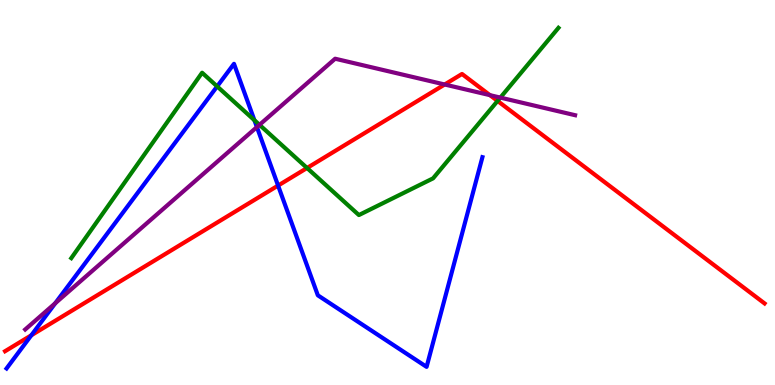[{'lines': ['blue', 'red'], 'intersections': [{'x': 0.404, 'y': 1.29}, {'x': 3.59, 'y': 5.18}]}, {'lines': ['green', 'red'], 'intersections': [{'x': 3.96, 'y': 5.64}, {'x': 6.42, 'y': 7.38}]}, {'lines': ['purple', 'red'], 'intersections': [{'x': 5.74, 'y': 7.81}, {'x': 6.32, 'y': 7.53}]}, {'lines': ['blue', 'green'], 'intersections': [{'x': 2.8, 'y': 7.76}, {'x': 3.28, 'y': 6.88}]}, {'lines': ['blue', 'purple'], 'intersections': [{'x': 0.713, 'y': 2.12}, {'x': 3.31, 'y': 6.7}]}, {'lines': ['green', 'purple'], 'intersections': [{'x': 3.35, 'y': 6.76}, {'x': 6.46, 'y': 7.46}]}]